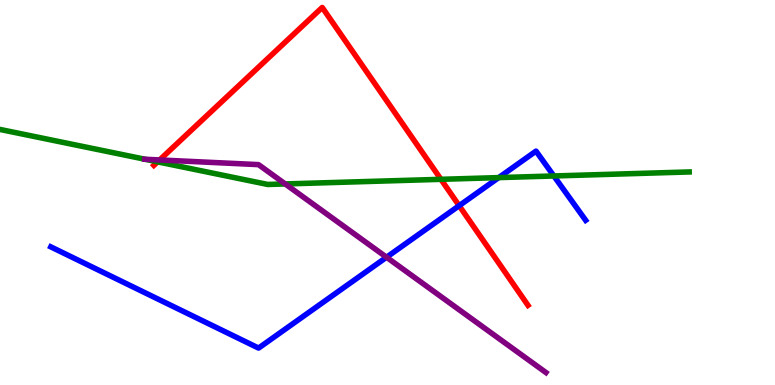[{'lines': ['blue', 'red'], 'intersections': [{'x': 5.92, 'y': 4.66}]}, {'lines': ['green', 'red'], 'intersections': [{'x': 2.03, 'y': 5.8}, {'x': 5.69, 'y': 5.34}]}, {'lines': ['purple', 'red'], 'intersections': [{'x': 2.06, 'y': 5.85}]}, {'lines': ['blue', 'green'], 'intersections': [{'x': 6.43, 'y': 5.39}, {'x': 7.15, 'y': 5.43}]}, {'lines': ['blue', 'purple'], 'intersections': [{'x': 4.99, 'y': 3.32}]}, {'lines': ['green', 'purple'], 'intersections': [{'x': 1.87, 'y': 5.86}, {'x': 3.68, 'y': 5.22}]}]